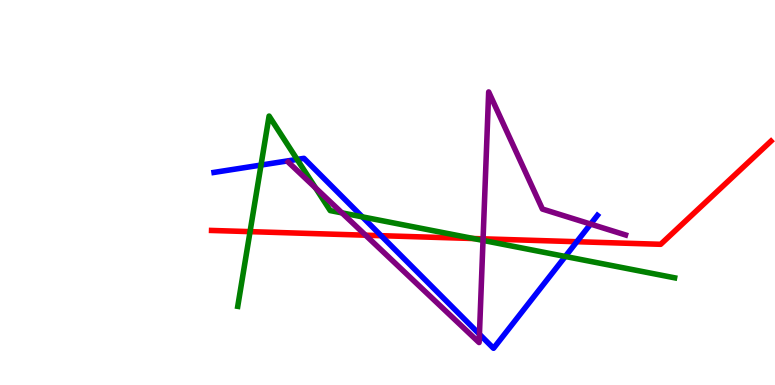[{'lines': ['blue', 'red'], 'intersections': [{'x': 4.92, 'y': 3.88}, {'x': 7.44, 'y': 3.72}]}, {'lines': ['green', 'red'], 'intersections': [{'x': 3.23, 'y': 3.98}, {'x': 6.11, 'y': 3.8}]}, {'lines': ['purple', 'red'], 'intersections': [{'x': 4.72, 'y': 3.89}, {'x': 6.23, 'y': 3.8}]}, {'lines': ['blue', 'green'], 'intersections': [{'x': 3.37, 'y': 5.71}, {'x': 3.83, 'y': 5.86}, {'x': 4.68, 'y': 4.37}, {'x': 7.29, 'y': 3.34}]}, {'lines': ['blue', 'purple'], 'intersections': [{'x': 6.19, 'y': 1.32}, {'x': 7.62, 'y': 4.18}]}, {'lines': ['green', 'purple'], 'intersections': [{'x': 4.07, 'y': 5.12}, {'x': 4.41, 'y': 4.47}, {'x': 6.23, 'y': 3.76}]}]